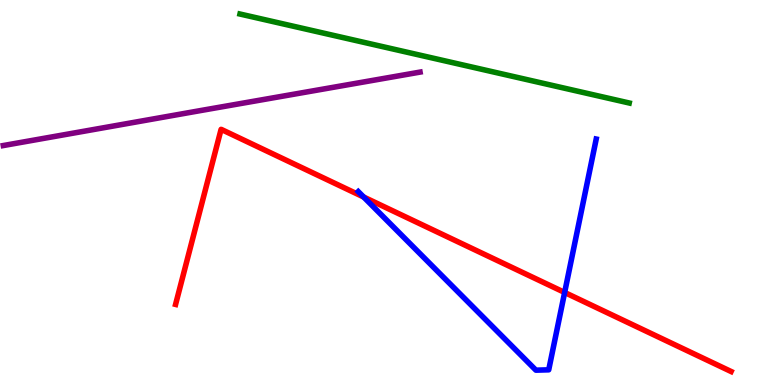[{'lines': ['blue', 'red'], 'intersections': [{'x': 4.69, 'y': 4.88}, {'x': 7.29, 'y': 2.4}]}, {'lines': ['green', 'red'], 'intersections': []}, {'lines': ['purple', 'red'], 'intersections': []}, {'lines': ['blue', 'green'], 'intersections': []}, {'lines': ['blue', 'purple'], 'intersections': []}, {'lines': ['green', 'purple'], 'intersections': []}]